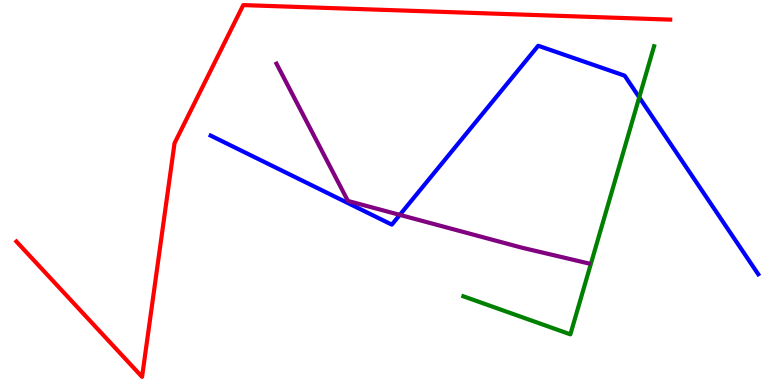[{'lines': ['blue', 'red'], 'intersections': []}, {'lines': ['green', 'red'], 'intersections': []}, {'lines': ['purple', 'red'], 'intersections': []}, {'lines': ['blue', 'green'], 'intersections': [{'x': 8.25, 'y': 7.47}]}, {'lines': ['blue', 'purple'], 'intersections': [{'x': 5.16, 'y': 4.42}]}, {'lines': ['green', 'purple'], 'intersections': []}]